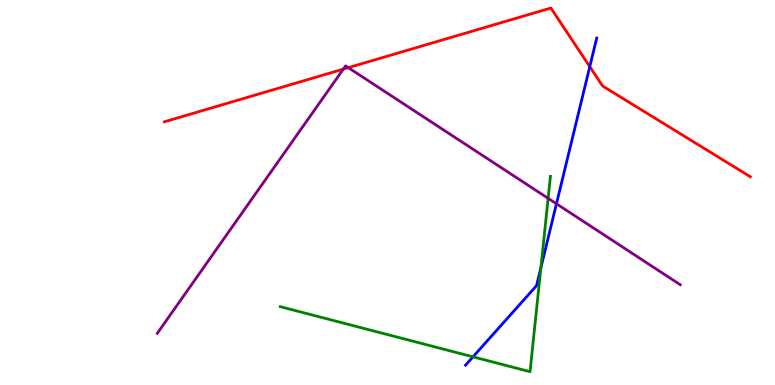[{'lines': ['blue', 'red'], 'intersections': [{'x': 7.61, 'y': 8.27}]}, {'lines': ['green', 'red'], 'intersections': []}, {'lines': ['purple', 'red'], 'intersections': [{'x': 4.43, 'y': 8.2}, {'x': 4.49, 'y': 8.24}]}, {'lines': ['blue', 'green'], 'intersections': [{'x': 6.1, 'y': 0.732}, {'x': 6.98, 'y': 3.05}]}, {'lines': ['blue', 'purple'], 'intersections': [{'x': 7.18, 'y': 4.71}]}, {'lines': ['green', 'purple'], 'intersections': [{'x': 7.07, 'y': 4.85}]}]